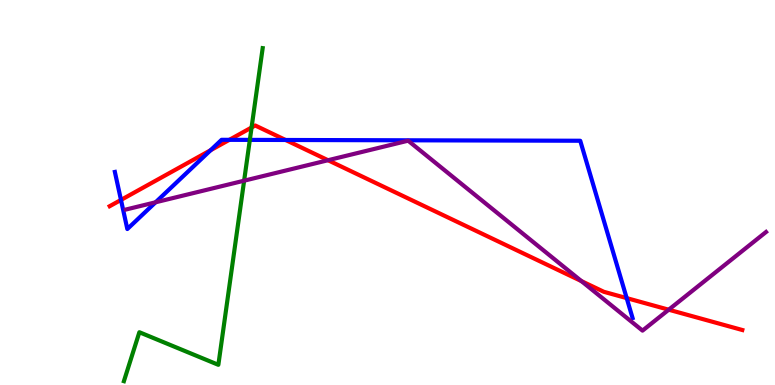[{'lines': ['blue', 'red'], 'intersections': [{'x': 1.56, 'y': 4.81}, {'x': 2.72, 'y': 6.1}, {'x': 2.96, 'y': 6.37}, {'x': 3.68, 'y': 6.36}, {'x': 8.09, 'y': 2.26}]}, {'lines': ['green', 'red'], 'intersections': [{'x': 3.25, 'y': 6.69}]}, {'lines': ['purple', 'red'], 'intersections': [{'x': 4.23, 'y': 5.84}, {'x': 7.5, 'y': 2.7}, {'x': 8.63, 'y': 1.96}]}, {'lines': ['blue', 'green'], 'intersections': [{'x': 3.22, 'y': 6.37}]}, {'lines': ['blue', 'purple'], 'intersections': [{'x': 2.01, 'y': 4.75}]}, {'lines': ['green', 'purple'], 'intersections': [{'x': 3.15, 'y': 5.31}]}]